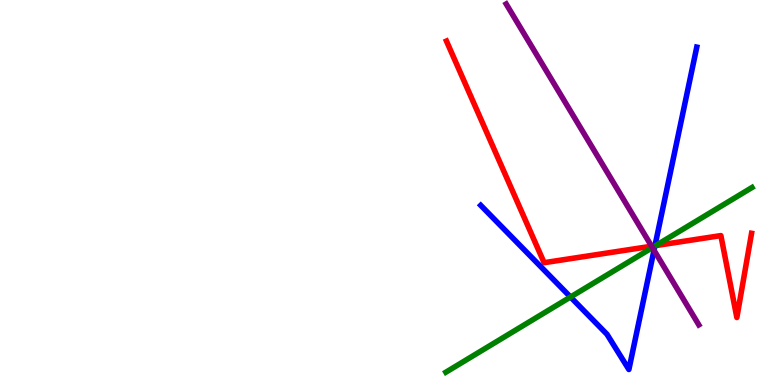[{'lines': ['blue', 'red'], 'intersections': [{'x': 8.45, 'y': 3.62}]}, {'lines': ['green', 'red'], 'intersections': [{'x': 8.46, 'y': 3.62}]}, {'lines': ['purple', 'red'], 'intersections': [{'x': 8.41, 'y': 3.6}]}, {'lines': ['blue', 'green'], 'intersections': [{'x': 7.36, 'y': 2.29}, {'x': 8.45, 'y': 3.61}]}, {'lines': ['blue', 'purple'], 'intersections': [{'x': 8.44, 'y': 3.5}]}, {'lines': ['green', 'purple'], 'intersections': [{'x': 8.42, 'y': 3.57}]}]